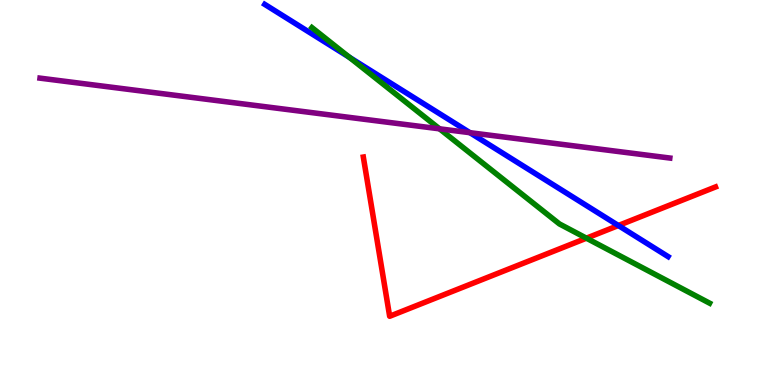[{'lines': ['blue', 'red'], 'intersections': [{'x': 7.98, 'y': 4.14}]}, {'lines': ['green', 'red'], 'intersections': [{'x': 7.57, 'y': 3.81}]}, {'lines': ['purple', 'red'], 'intersections': []}, {'lines': ['blue', 'green'], 'intersections': [{'x': 4.51, 'y': 8.51}]}, {'lines': ['blue', 'purple'], 'intersections': [{'x': 6.06, 'y': 6.55}]}, {'lines': ['green', 'purple'], 'intersections': [{'x': 5.67, 'y': 6.65}]}]